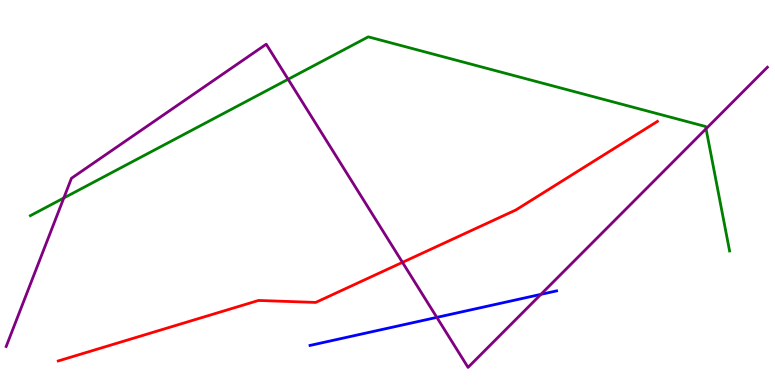[{'lines': ['blue', 'red'], 'intersections': []}, {'lines': ['green', 'red'], 'intersections': []}, {'lines': ['purple', 'red'], 'intersections': [{'x': 5.19, 'y': 3.19}]}, {'lines': ['blue', 'green'], 'intersections': []}, {'lines': ['blue', 'purple'], 'intersections': [{'x': 5.64, 'y': 1.76}, {'x': 6.98, 'y': 2.35}]}, {'lines': ['green', 'purple'], 'intersections': [{'x': 0.823, 'y': 4.86}, {'x': 3.72, 'y': 7.94}, {'x': 9.11, 'y': 6.66}]}]